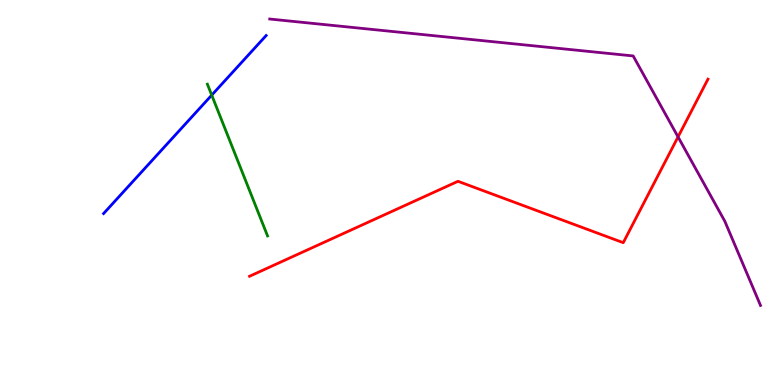[{'lines': ['blue', 'red'], 'intersections': []}, {'lines': ['green', 'red'], 'intersections': []}, {'lines': ['purple', 'red'], 'intersections': [{'x': 8.75, 'y': 6.44}]}, {'lines': ['blue', 'green'], 'intersections': [{'x': 2.73, 'y': 7.53}]}, {'lines': ['blue', 'purple'], 'intersections': []}, {'lines': ['green', 'purple'], 'intersections': []}]